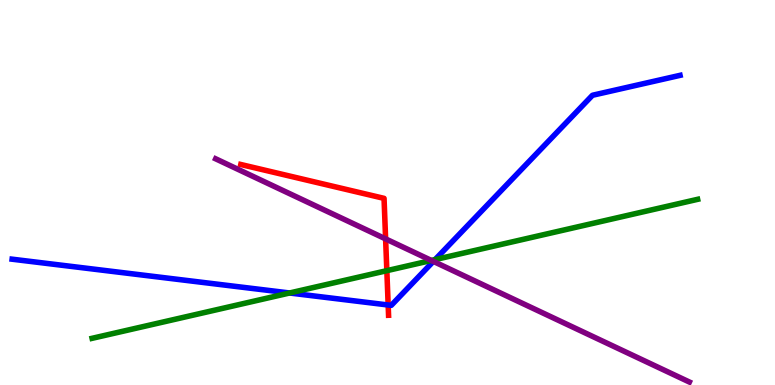[{'lines': ['blue', 'red'], 'intersections': [{'x': 5.01, 'y': 2.08}]}, {'lines': ['green', 'red'], 'intersections': [{'x': 4.99, 'y': 2.97}]}, {'lines': ['purple', 'red'], 'intersections': [{'x': 4.98, 'y': 3.8}]}, {'lines': ['blue', 'green'], 'intersections': [{'x': 3.74, 'y': 2.39}, {'x': 5.61, 'y': 3.26}]}, {'lines': ['blue', 'purple'], 'intersections': [{'x': 5.59, 'y': 3.21}]}, {'lines': ['green', 'purple'], 'intersections': [{'x': 5.57, 'y': 3.24}]}]